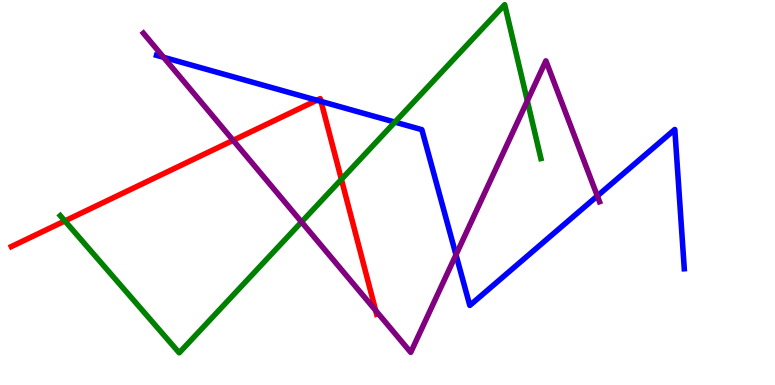[{'lines': ['blue', 'red'], 'intersections': [{'x': 4.09, 'y': 7.4}, {'x': 4.14, 'y': 7.37}]}, {'lines': ['green', 'red'], 'intersections': [{'x': 0.837, 'y': 4.26}, {'x': 4.41, 'y': 5.34}]}, {'lines': ['purple', 'red'], 'intersections': [{'x': 3.01, 'y': 6.36}, {'x': 4.85, 'y': 1.94}]}, {'lines': ['blue', 'green'], 'intersections': [{'x': 5.1, 'y': 6.83}]}, {'lines': ['blue', 'purple'], 'intersections': [{'x': 2.11, 'y': 8.51}, {'x': 5.88, 'y': 3.38}, {'x': 7.71, 'y': 4.91}]}, {'lines': ['green', 'purple'], 'intersections': [{'x': 3.89, 'y': 4.23}, {'x': 6.8, 'y': 7.38}]}]